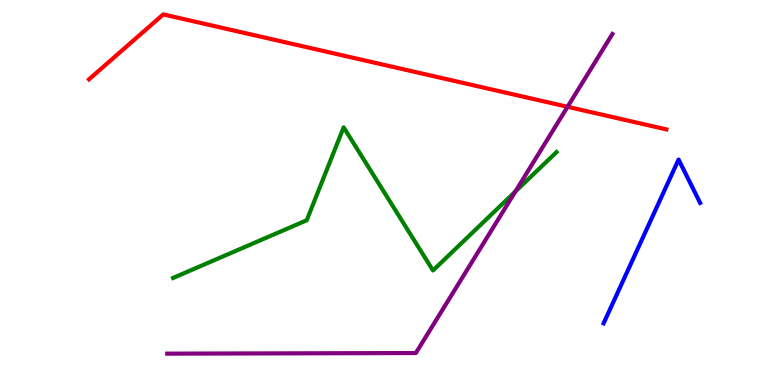[{'lines': ['blue', 'red'], 'intersections': []}, {'lines': ['green', 'red'], 'intersections': []}, {'lines': ['purple', 'red'], 'intersections': [{'x': 7.32, 'y': 7.23}]}, {'lines': ['blue', 'green'], 'intersections': []}, {'lines': ['blue', 'purple'], 'intersections': []}, {'lines': ['green', 'purple'], 'intersections': [{'x': 6.65, 'y': 5.02}]}]